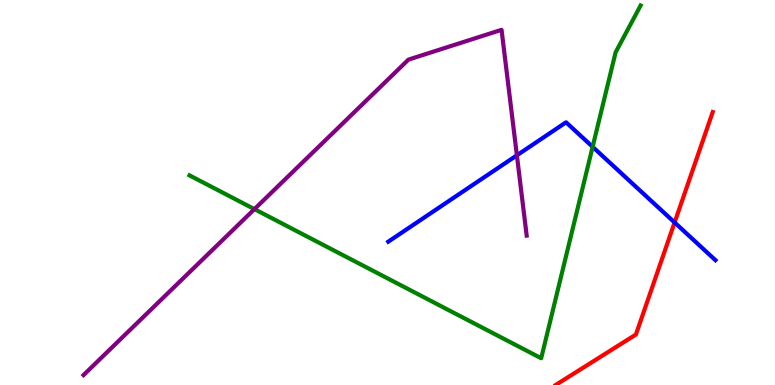[{'lines': ['blue', 'red'], 'intersections': [{'x': 8.7, 'y': 4.22}]}, {'lines': ['green', 'red'], 'intersections': []}, {'lines': ['purple', 'red'], 'intersections': []}, {'lines': ['blue', 'green'], 'intersections': [{'x': 7.65, 'y': 6.19}]}, {'lines': ['blue', 'purple'], 'intersections': [{'x': 6.67, 'y': 5.97}]}, {'lines': ['green', 'purple'], 'intersections': [{'x': 3.28, 'y': 4.57}]}]